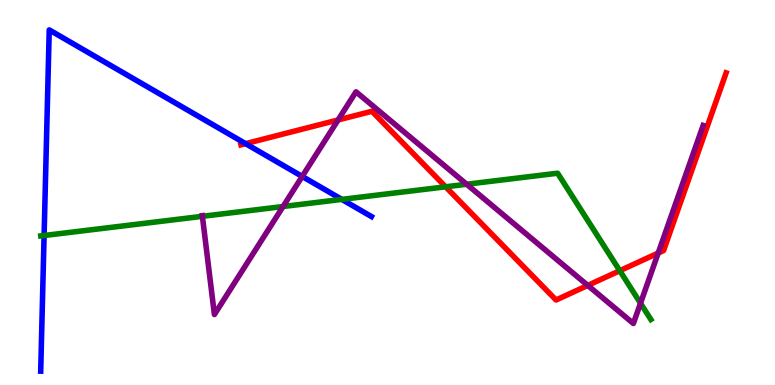[{'lines': ['blue', 'red'], 'intersections': [{'x': 3.17, 'y': 6.27}]}, {'lines': ['green', 'red'], 'intersections': [{'x': 5.75, 'y': 5.15}, {'x': 8.0, 'y': 2.97}]}, {'lines': ['purple', 'red'], 'intersections': [{'x': 4.36, 'y': 6.88}, {'x': 7.58, 'y': 2.59}, {'x': 8.49, 'y': 3.43}]}, {'lines': ['blue', 'green'], 'intersections': [{'x': 0.569, 'y': 3.88}, {'x': 4.41, 'y': 4.82}]}, {'lines': ['blue', 'purple'], 'intersections': [{'x': 3.9, 'y': 5.42}]}, {'lines': ['green', 'purple'], 'intersections': [{'x': 2.61, 'y': 4.38}, {'x': 3.65, 'y': 4.64}, {'x': 6.02, 'y': 5.21}, {'x': 8.26, 'y': 2.12}]}]